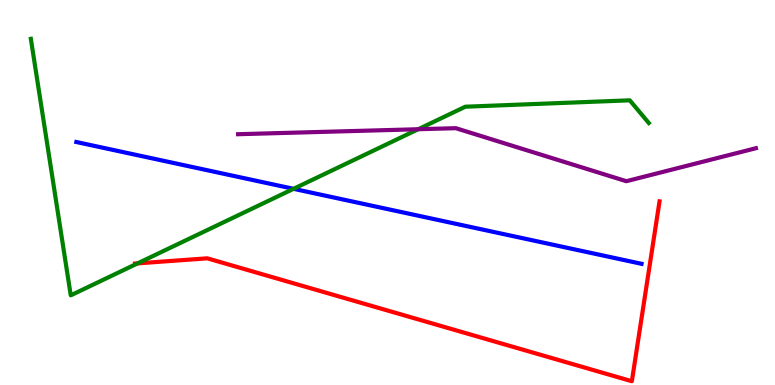[{'lines': ['blue', 'red'], 'intersections': []}, {'lines': ['green', 'red'], 'intersections': [{'x': 1.78, 'y': 3.16}]}, {'lines': ['purple', 'red'], 'intersections': []}, {'lines': ['blue', 'green'], 'intersections': [{'x': 3.79, 'y': 5.1}]}, {'lines': ['blue', 'purple'], 'intersections': []}, {'lines': ['green', 'purple'], 'intersections': [{'x': 5.4, 'y': 6.64}]}]